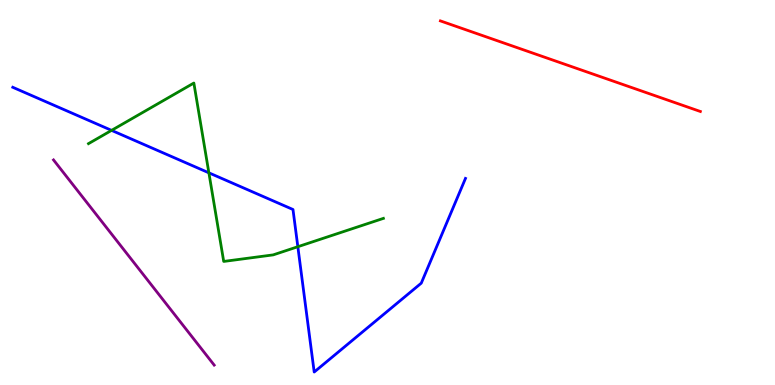[{'lines': ['blue', 'red'], 'intersections': []}, {'lines': ['green', 'red'], 'intersections': []}, {'lines': ['purple', 'red'], 'intersections': []}, {'lines': ['blue', 'green'], 'intersections': [{'x': 1.44, 'y': 6.61}, {'x': 2.7, 'y': 5.51}, {'x': 3.84, 'y': 3.59}]}, {'lines': ['blue', 'purple'], 'intersections': []}, {'lines': ['green', 'purple'], 'intersections': []}]